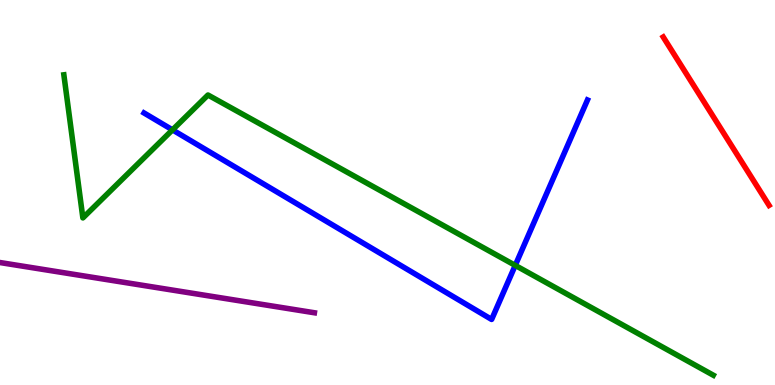[{'lines': ['blue', 'red'], 'intersections': []}, {'lines': ['green', 'red'], 'intersections': []}, {'lines': ['purple', 'red'], 'intersections': []}, {'lines': ['blue', 'green'], 'intersections': [{'x': 2.23, 'y': 6.63}, {'x': 6.65, 'y': 3.11}]}, {'lines': ['blue', 'purple'], 'intersections': []}, {'lines': ['green', 'purple'], 'intersections': []}]